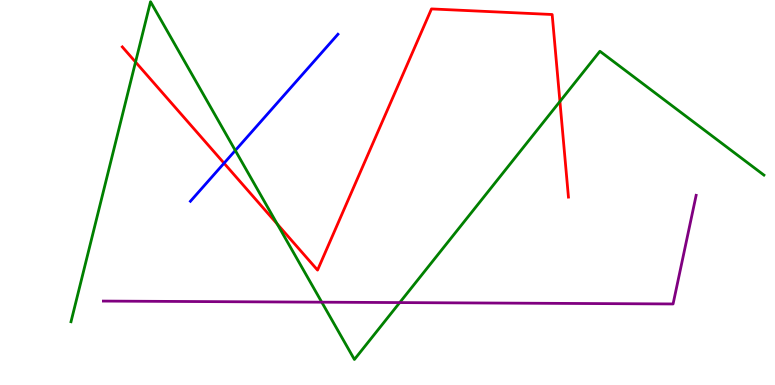[{'lines': ['blue', 'red'], 'intersections': [{'x': 2.89, 'y': 5.76}]}, {'lines': ['green', 'red'], 'intersections': [{'x': 1.75, 'y': 8.39}, {'x': 3.58, 'y': 4.18}, {'x': 7.22, 'y': 7.36}]}, {'lines': ['purple', 'red'], 'intersections': []}, {'lines': ['blue', 'green'], 'intersections': [{'x': 3.04, 'y': 6.09}]}, {'lines': ['blue', 'purple'], 'intersections': []}, {'lines': ['green', 'purple'], 'intersections': [{'x': 4.15, 'y': 2.15}, {'x': 5.16, 'y': 2.14}]}]